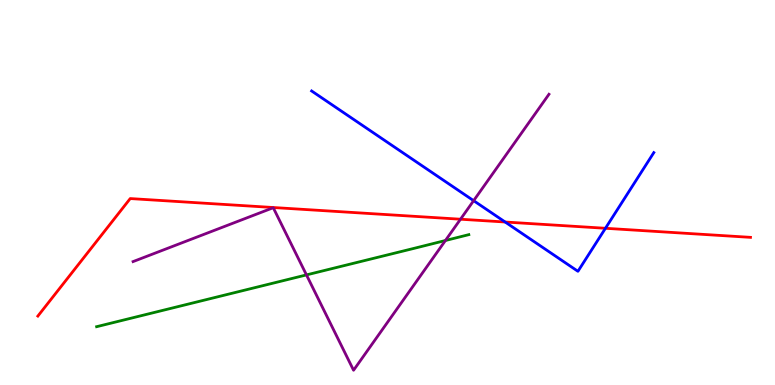[{'lines': ['blue', 'red'], 'intersections': [{'x': 6.52, 'y': 4.23}, {'x': 7.81, 'y': 4.07}]}, {'lines': ['green', 'red'], 'intersections': []}, {'lines': ['purple', 'red'], 'intersections': [{'x': 5.94, 'y': 4.31}]}, {'lines': ['blue', 'green'], 'intersections': []}, {'lines': ['blue', 'purple'], 'intersections': [{'x': 6.11, 'y': 4.79}]}, {'lines': ['green', 'purple'], 'intersections': [{'x': 3.95, 'y': 2.86}, {'x': 5.75, 'y': 3.75}]}]